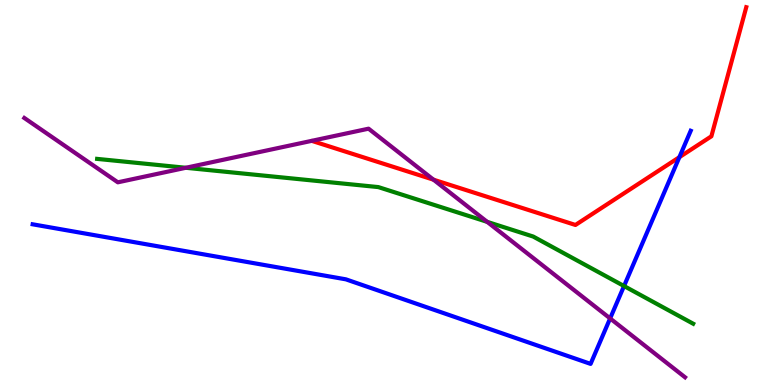[{'lines': ['blue', 'red'], 'intersections': [{'x': 8.77, 'y': 5.92}]}, {'lines': ['green', 'red'], 'intersections': []}, {'lines': ['purple', 'red'], 'intersections': [{'x': 5.59, 'y': 5.33}]}, {'lines': ['blue', 'green'], 'intersections': [{'x': 8.05, 'y': 2.57}]}, {'lines': ['blue', 'purple'], 'intersections': [{'x': 7.87, 'y': 1.73}]}, {'lines': ['green', 'purple'], 'intersections': [{'x': 2.4, 'y': 5.64}, {'x': 6.29, 'y': 4.24}]}]